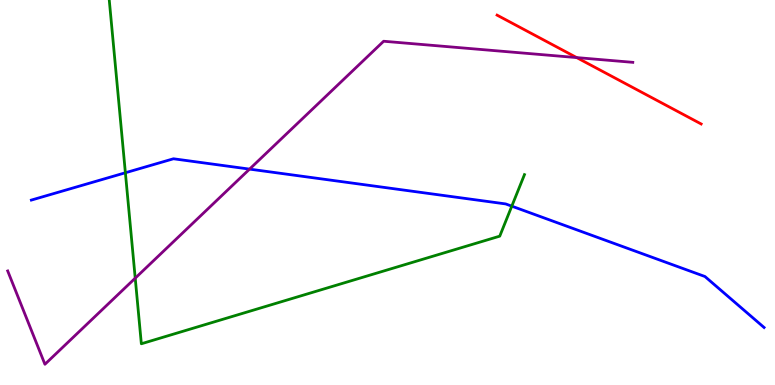[{'lines': ['blue', 'red'], 'intersections': []}, {'lines': ['green', 'red'], 'intersections': []}, {'lines': ['purple', 'red'], 'intersections': [{'x': 7.44, 'y': 8.5}]}, {'lines': ['blue', 'green'], 'intersections': [{'x': 1.62, 'y': 5.51}, {'x': 6.6, 'y': 4.65}]}, {'lines': ['blue', 'purple'], 'intersections': [{'x': 3.22, 'y': 5.61}]}, {'lines': ['green', 'purple'], 'intersections': [{'x': 1.74, 'y': 2.78}]}]